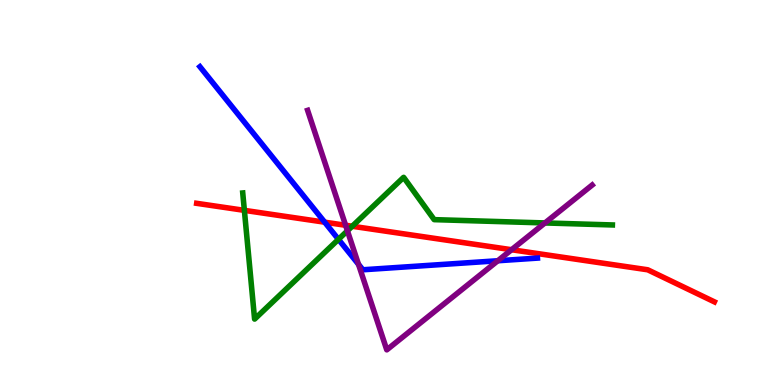[{'lines': ['blue', 'red'], 'intersections': [{'x': 4.19, 'y': 4.23}]}, {'lines': ['green', 'red'], 'intersections': [{'x': 3.15, 'y': 4.54}, {'x': 4.54, 'y': 4.12}]}, {'lines': ['purple', 'red'], 'intersections': [{'x': 4.46, 'y': 4.15}, {'x': 6.6, 'y': 3.51}]}, {'lines': ['blue', 'green'], 'intersections': [{'x': 4.37, 'y': 3.78}]}, {'lines': ['blue', 'purple'], 'intersections': [{'x': 4.63, 'y': 3.13}, {'x': 6.42, 'y': 3.23}]}, {'lines': ['green', 'purple'], 'intersections': [{'x': 4.48, 'y': 4.01}, {'x': 7.03, 'y': 4.21}]}]